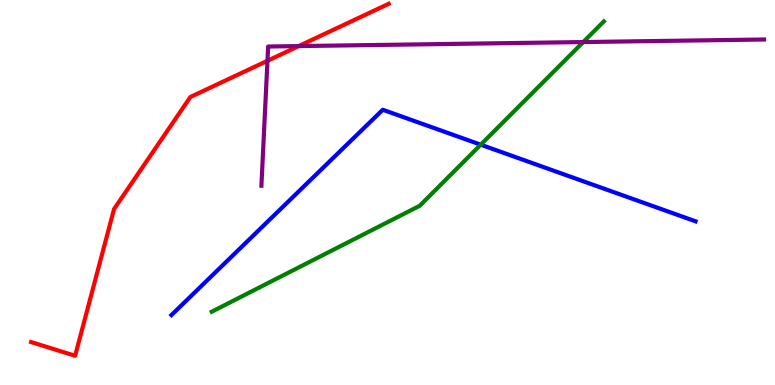[{'lines': ['blue', 'red'], 'intersections': []}, {'lines': ['green', 'red'], 'intersections': []}, {'lines': ['purple', 'red'], 'intersections': [{'x': 3.45, 'y': 8.42}, {'x': 3.85, 'y': 8.8}]}, {'lines': ['blue', 'green'], 'intersections': [{'x': 6.2, 'y': 6.24}]}, {'lines': ['blue', 'purple'], 'intersections': []}, {'lines': ['green', 'purple'], 'intersections': [{'x': 7.53, 'y': 8.91}]}]